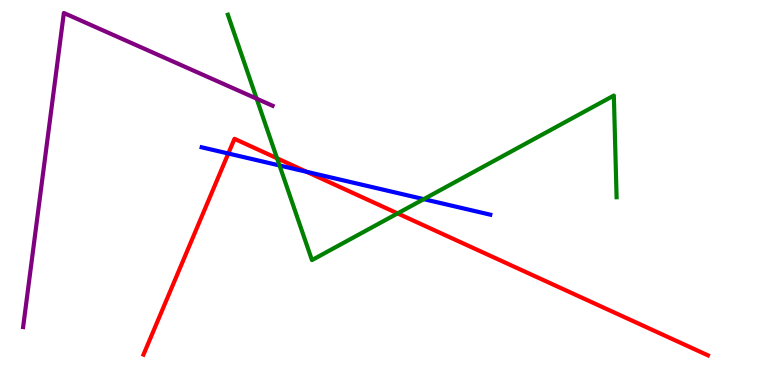[{'lines': ['blue', 'red'], 'intersections': [{'x': 2.95, 'y': 6.01}, {'x': 3.96, 'y': 5.54}]}, {'lines': ['green', 'red'], 'intersections': [{'x': 3.57, 'y': 5.89}, {'x': 5.13, 'y': 4.46}]}, {'lines': ['purple', 'red'], 'intersections': []}, {'lines': ['blue', 'green'], 'intersections': [{'x': 3.61, 'y': 5.7}, {'x': 5.47, 'y': 4.83}]}, {'lines': ['blue', 'purple'], 'intersections': []}, {'lines': ['green', 'purple'], 'intersections': [{'x': 3.31, 'y': 7.44}]}]